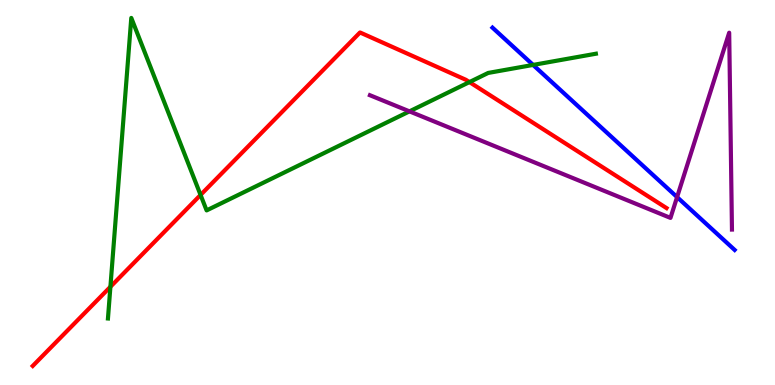[{'lines': ['blue', 'red'], 'intersections': []}, {'lines': ['green', 'red'], 'intersections': [{'x': 1.42, 'y': 2.55}, {'x': 2.59, 'y': 4.94}, {'x': 6.06, 'y': 7.87}]}, {'lines': ['purple', 'red'], 'intersections': []}, {'lines': ['blue', 'green'], 'intersections': [{'x': 6.88, 'y': 8.31}]}, {'lines': ['blue', 'purple'], 'intersections': [{'x': 8.74, 'y': 4.88}]}, {'lines': ['green', 'purple'], 'intersections': [{'x': 5.28, 'y': 7.11}]}]